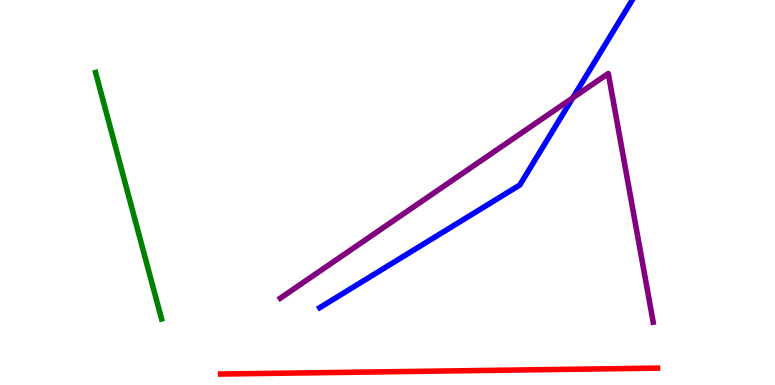[{'lines': ['blue', 'red'], 'intersections': []}, {'lines': ['green', 'red'], 'intersections': []}, {'lines': ['purple', 'red'], 'intersections': []}, {'lines': ['blue', 'green'], 'intersections': []}, {'lines': ['blue', 'purple'], 'intersections': [{'x': 7.39, 'y': 7.46}]}, {'lines': ['green', 'purple'], 'intersections': []}]